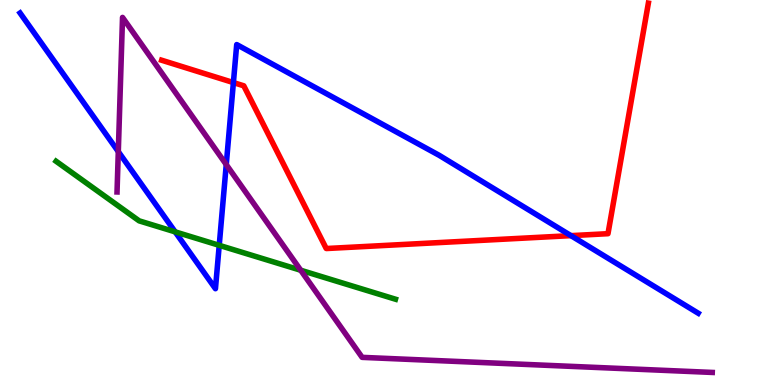[{'lines': ['blue', 'red'], 'intersections': [{'x': 3.01, 'y': 7.86}, {'x': 7.37, 'y': 3.88}]}, {'lines': ['green', 'red'], 'intersections': []}, {'lines': ['purple', 'red'], 'intersections': []}, {'lines': ['blue', 'green'], 'intersections': [{'x': 2.26, 'y': 3.98}, {'x': 2.83, 'y': 3.63}]}, {'lines': ['blue', 'purple'], 'intersections': [{'x': 1.53, 'y': 6.06}, {'x': 2.92, 'y': 5.73}]}, {'lines': ['green', 'purple'], 'intersections': [{'x': 3.88, 'y': 2.98}]}]